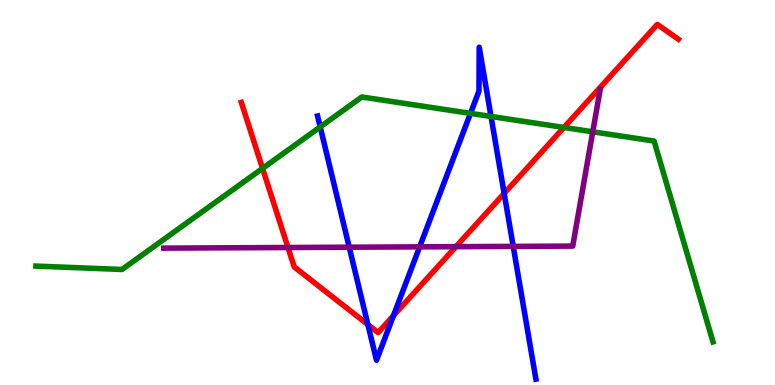[{'lines': ['blue', 'red'], 'intersections': [{'x': 4.75, 'y': 1.57}, {'x': 5.08, 'y': 1.8}, {'x': 6.51, 'y': 4.98}]}, {'lines': ['green', 'red'], 'intersections': [{'x': 3.39, 'y': 5.63}, {'x': 7.28, 'y': 6.69}]}, {'lines': ['purple', 'red'], 'intersections': [{'x': 3.72, 'y': 3.57}, {'x': 5.88, 'y': 3.59}]}, {'lines': ['blue', 'green'], 'intersections': [{'x': 4.13, 'y': 6.7}, {'x': 6.07, 'y': 7.06}, {'x': 6.34, 'y': 6.98}]}, {'lines': ['blue', 'purple'], 'intersections': [{'x': 4.51, 'y': 3.58}, {'x': 5.41, 'y': 3.59}, {'x': 6.62, 'y': 3.6}]}, {'lines': ['green', 'purple'], 'intersections': [{'x': 7.65, 'y': 6.58}]}]